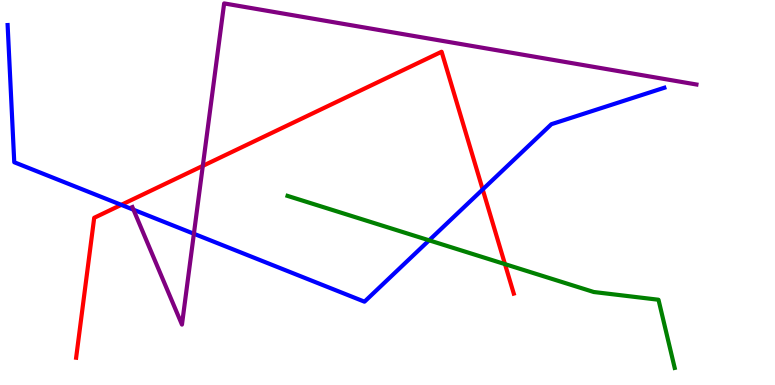[{'lines': ['blue', 'red'], 'intersections': [{'x': 1.56, 'y': 4.68}, {'x': 6.23, 'y': 5.08}]}, {'lines': ['green', 'red'], 'intersections': [{'x': 6.52, 'y': 3.14}]}, {'lines': ['purple', 'red'], 'intersections': [{'x': 2.62, 'y': 5.69}]}, {'lines': ['blue', 'green'], 'intersections': [{'x': 5.54, 'y': 3.76}]}, {'lines': ['blue', 'purple'], 'intersections': [{'x': 1.72, 'y': 4.55}, {'x': 2.5, 'y': 3.93}]}, {'lines': ['green', 'purple'], 'intersections': []}]